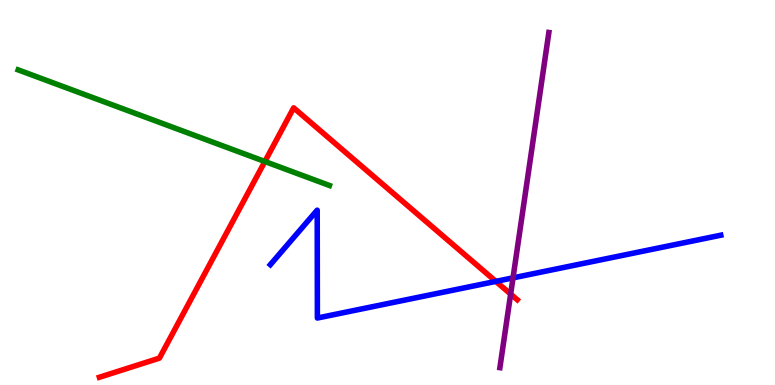[{'lines': ['blue', 'red'], 'intersections': [{'x': 6.4, 'y': 2.69}]}, {'lines': ['green', 'red'], 'intersections': [{'x': 3.42, 'y': 5.81}]}, {'lines': ['purple', 'red'], 'intersections': [{'x': 6.59, 'y': 2.36}]}, {'lines': ['blue', 'green'], 'intersections': []}, {'lines': ['blue', 'purple'], 'intersections': [{'x': 6.62, 'y': 2.78}]}, {'lines': ['green', 'purple'], 'intersections': []}]